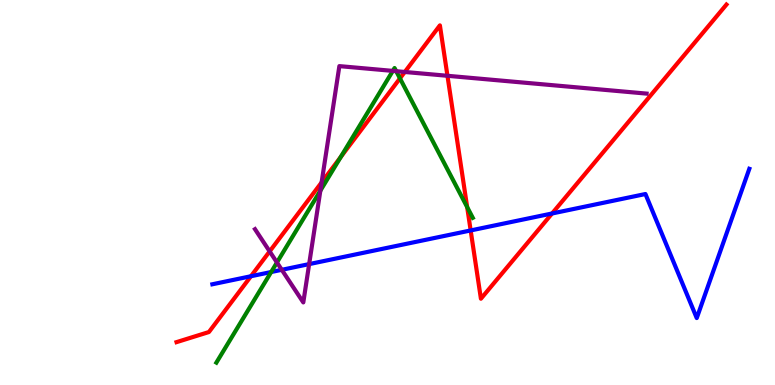[{'lines': ['blue', 'red'], 'intersections': [{'x': 3.24, 'y': 2.83}, {'x': 6.07, 'y': 4.01}, {'x': 7.12, 'y': 4.45}]}, {'lines': ['green', 'red'], 'intersections': [{'x': 4.4, 'y': 5.92}, {'x': 5.16, 'y': 7.96}, {'x': 6.03, 'y': 4.62}]}, {'lines': ['purple', 'red'], 'intersections': [{'x': 3.48, 'y': 3.47}, {'x': 4.15, 'y': 5.26}, {'x': 5.22, 'y': 8.13}, {'x': 5.77, 'y': 8.03}]}, {'lines': ['blue', 'green'], 'intersections': [{'x': 3.5, 'y': 2.93}]}, {'lines': ['blue', 'purple'], 'intersections': [{'x': 3.64, 'y': 2.99}, {'x': 3.99, 'y': 3.14}]}, {'lines': ['green', 'purple'], 'intersections': [{'x': 3.57, 'y': 3.18}, {'x': 4.13, 'y': 5.05}, {'x': 5.07, 'y': 8.16}, {'x': 5.11, 'y': 8.15}]}]